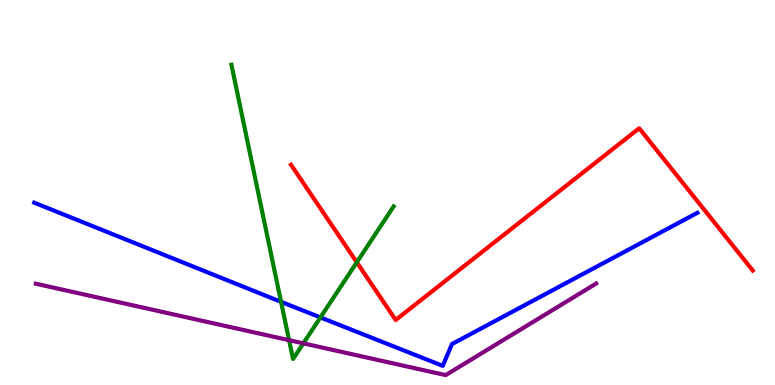[{'lines': ['blue', 'red'], 'intersections': []}, {'lines': ['green', 'red'], 'intersections': [{'x': 4.6, 'y': 3.19}]}, {'lines': ['purple', 'red'], 'intersections': []}, {'lines': ['blue', 'green'], 'intersections': [{'x': 3.63, 'y': 2.16}, {'x': 4.13, 'y': 1.76}]}, {'lines': ['blue', 'purple'], 'intersections': []}, {'lines': ['green', 'purple'], 'intersections': [{'x': 3.73, 'y': 1.16}, {'x': 3.91, 'y': 1.08}]}]